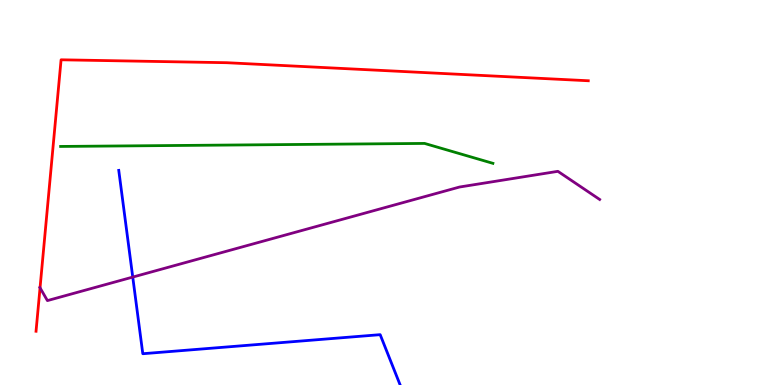[{'lines': ['blue', 'red'], 'intersections': []}, {'lines': ['green', 'red'], 'intersections': []}, {'lines': ['purple', 'red'], 'intersections': [{'x': 0.517, 'y': 2.52}]}, {'lines': ['blue', 'green'], 'intersections': []}, {'lines': ['blue', 'purple'], 'intersections': [{'x': 1.71, 'y': 2.8}]}, {'lines': ['green', 'purple'], 'intersections': []}]